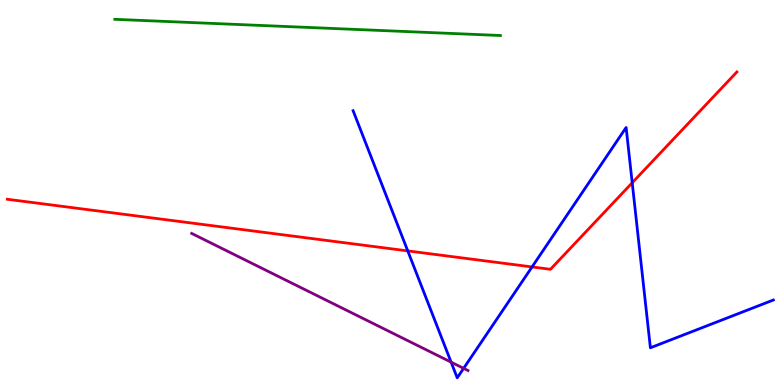[{'lines': ['blue', 'red'], 'intersections': [{'x': 5.26, 'y': 3.48}, {'x': 6.87, 'y': 3.07}, {'x': 8.16, 'y': 5.25}]}, {'lines': ['green', 'red'], 'intersections': []}, {'lines': ['purple', 'red'], 'intersections': []}, {'lines': ['blue', 'green'], 'intersections': []}, {'lines': ['blue', 'purple'], 'intersections': [{'x': 5.82, 'y': 0.594}, {'x': 5.98, 'y': 0.432}]}, {'lines': ['green', 'purple'], 'intersections': []}]